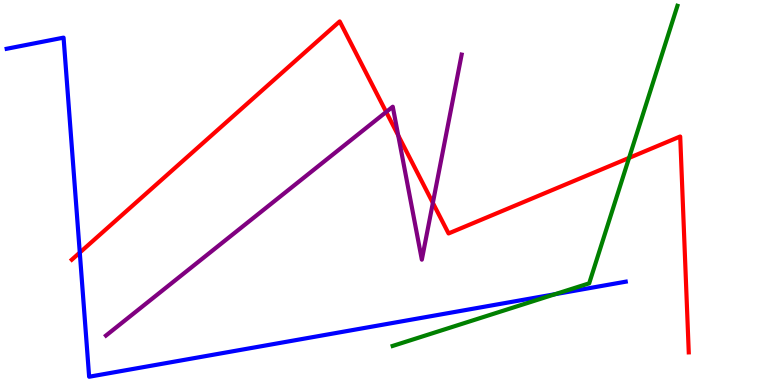[{'lines': ['blue', 'red'], 'intersections': [{'x': 1.03, 'y': 3.44}]}, {'lines': ['green', 'red'], 'intersections': [{'x': 8.12, 'y': 5.9}]}, {'lines': ['purple', 'red'], 'intersections': [{'x': 4.98, 'y': 7.09}, {'x': 5.14, 'y': 6.48}, {'x': 5.59, 'y': 4.73}]}, {'lines': ['blue', 'green'], 'intersections': [{'x': 7.16, 'y': 2.36}]}, {'lines': ['blue', 'purple'], 'intersections': []}, {'lines': ['green', 'purple'], 'intersections': []}]